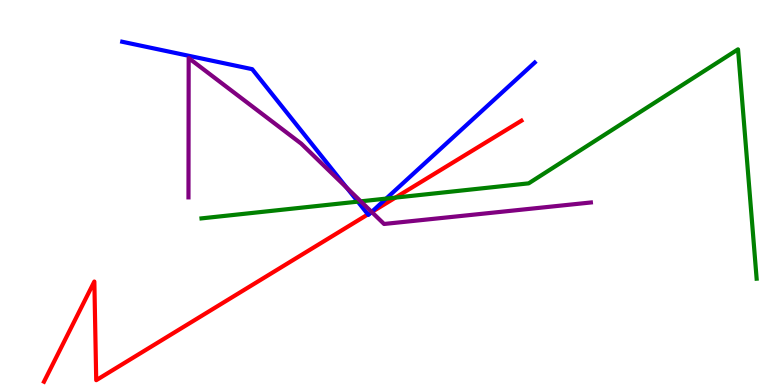[{'lines': ['blue', 'red'], 'intersections': [{'x': 4.75, 'y': 4.43}, {'x': 4.79, 'y': 4.48}]}, {'lines': ['green', 'red'], 'intersections': [{'x': 5.1, 'y': 4.87}]}, {'lines': ['purple', 'red'], 'intersections': [{'x': 4.8, 'y': 4.49}]}, {'lines': ['blue', 'green'], 'intersections': [{'x': 4.62, 'y': 4.76}, {'x': 4.98, 'y': 4.84}]}, {'lines': ['blue', 'purple'], 'intersections': [{'x': 4.47, 'y': 5.12}, {'x': 4.8, 'y': 4.5}]}, {'lines': ['green', 'purple'], 'intersections': [{'x': 4.65, 'y': 4.77}]}]